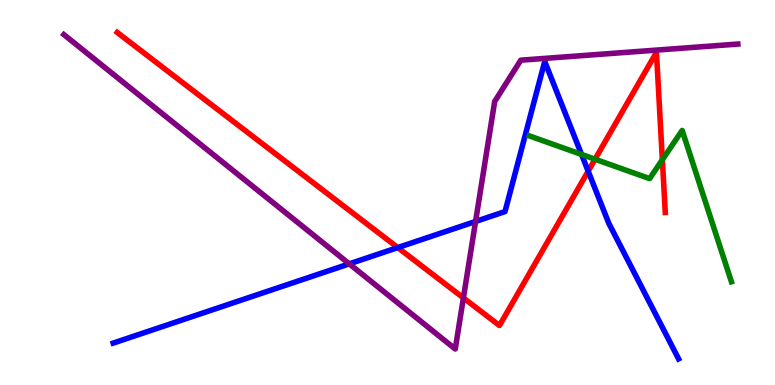[{'lines': ['blue', 'red'], 'intersections': [{'x': 5.13, 'y': 3.57}, {'x': 7.59, 'y': 5.55}]}, {'lines': ['green', 'red'], 'intersections': [{'x': 7.68, 'y': 5.86}, {'x': 8.55, 'y': 5.85}]}, {'lines': ['purple', 'red'], 'intersections': [{'x': 5.98, 'y': 2.26}]}, {'lines': ['blue', 'green'], 'intersections': [{'x': 7.5, 'y': 5.99}]}, {'lines': ['blue', 'purple'], 'intersections': [{'x': 4.51, 'y': 3.15}, {'x': 6.14, 'y': 4.25}]}, {'lines': ['green', 'purple'], 'intersections': []}]